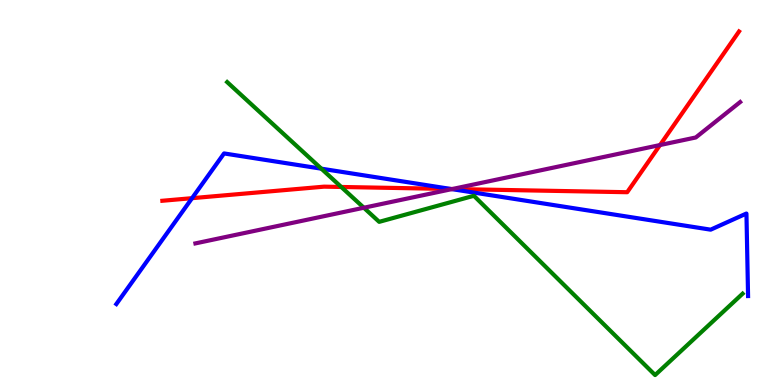[{'lines': ['blue', 'red'], 'intersections': [{'x': 2.48, 'y': 4.85}, {'x': 5.82, 'y': 5.09}]}, {'lines': ['green', 'red'], 'intersections': [{'x': 4.4, 'y': 5.14}]}, {'lines': ['purple', 'red'], 'intersections': [{'x': 5.84, 'y': 5.09}, {'x': 8.52, 'y': 6.23}]}, {'lines': ['blue', 'green'], 'intersections': [{'x': 4.15, 'y': 5.62}]}, {'lines': ['blue', 'purple'], 'intersections': [{'x': 5.83, 'y': 5.09}]}, {'lines': ['green', 'purple'], 'intersections': [{'x': 4.69, 'y': 4.6}]}]